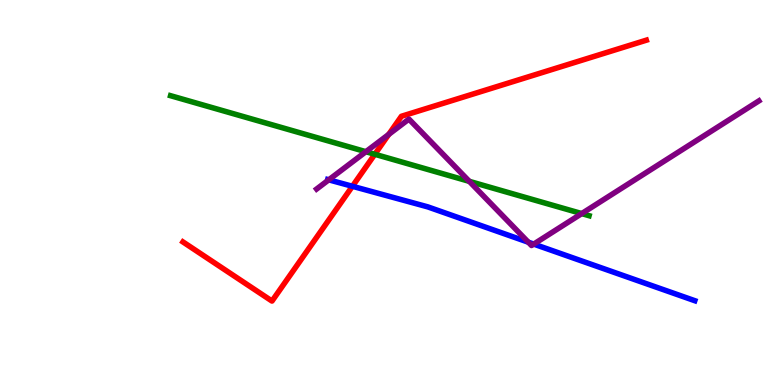[{'lines': ['blue', 'red'], 'intersections': [{'x': 4.55, 'y': 5.16}]}, {'lines': ['green', 'red'], 'intersections': [{'x': 4.84, 'y': 5.99}]}, {'lines': ['purple', 'red'], 'intersections': [{'x': 5.02, 'y': 6.51}]}, {'lines': ['blue', 'green'], 'intersections': []}, {'lines': ['blue', 'purple'], 'intersections': [{'x': 4.24, 'y': 5.33}, {'x': 6.82, 'y': 3.71}, {'x': 6.89, 'y': 3.66}]}, {'lines': ['green', 'purple'], 'intersections': [{'x': 4.72, 'y': 6.06}, {'x': 6.06, 'y': 5.29}, {'x': 7.51, 'y': 4.45}]}]